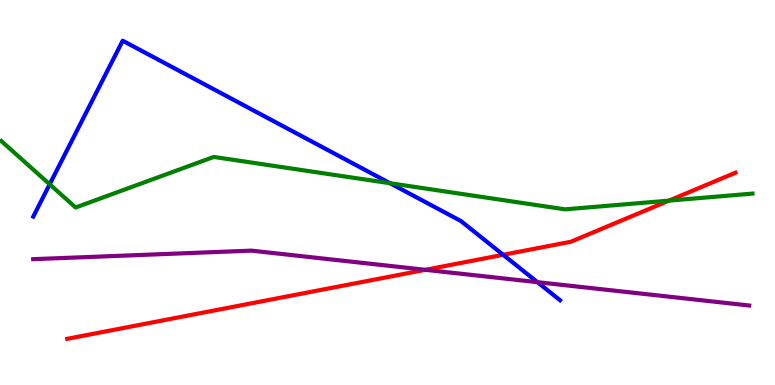[{'lines': ['blue', 'red'], 'intersections': [{'x': 6.49, 'y': 3.38}]}, {'lines': ['green', 'red'], 'intersections': [{'x': 8.63, 'y': 4.79}]}, {'lines': ['purple', 'red'], 'intersections': [{'x': 5.49, 'y': 2.99}]}, {'lines': ['blue', 'green'], 'intersections': [{'x': 0.641, 'y': 5.21}, {'x': 5.03, 'y': 5.24}]}, {'lines': ['blue', 'purple'], 'intersections': [{'x': 6.93, 'y': 2.67}]}, {'lines': ['green', 'purple'], 'intersections': []}]